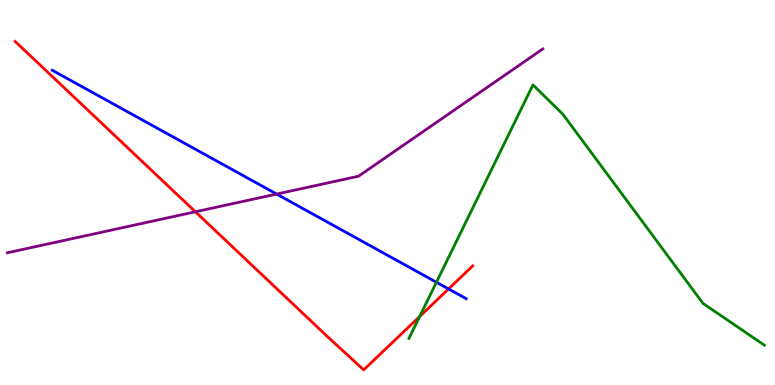[{'lines': ['blue', 'red'], 'intersections': [{'x': 5.79, 'y': 2.5}]}, {'lines': ['green', 'red'], 'intersections': [{'x': 5.42, 'y': 1.78}]}, {'lines': ['purple', 'red'], 'intersections': [{'x': 2.52, 'y': 4.5}]}, {'lines': ['blue', 'green'], 'intersections': [{'x': 5.63, 'y': 2.67}]}, {'lines': ['blue', 'purple'], 'intersections': [{'x': 3.57, 'y': 4.96}]}, {'lines': ['green', 'purple'], 'intersections': []}]